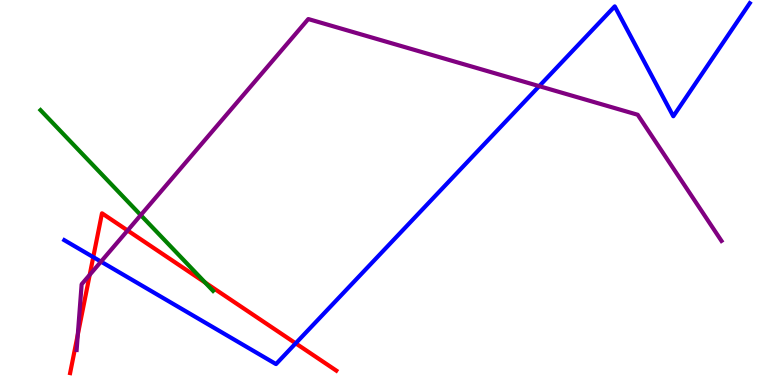[{'lines': ['blue', 'red'], 'intersections': [{'x': 1.2, 'y': 3.32}, {'x': 3.82, 'y': 1.08}]}, {'lines': ['green', 'red'], 'intersections': [{'x': 2.65, 'y': 2.66}]}, {'lines': ['purple', 'red'], 'intersections': [{'x': 1.0, 'y': 1.31}, {'x': 1.16, 'y': 2.86}, {'x': 1.65, 'y': 4.01}]}, {'lines': ['blue', 'green'], 'intersections': []}, {'lines': ['blue', 'purple'], 'intersections': [{'x': 1.3, 'y': 3.2}, {'x': 6.96, 'y': 7.76}]}, {'lines': ['green', 'purple'], 'intersections': [{'x': 1.82, 'y': 4.41}]}]